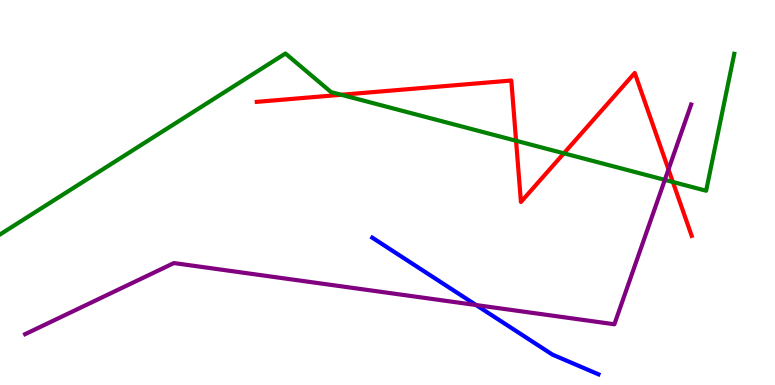[{'lines': ['blue', 'red'], 'intersections': []}, {'lines': ['green', 'red'], 'intersections': [{'x': 4.4, 'y': 7.54}, {'x': 6.66, 'y': 6.34}, {'x': 7.28, 'y': 6.02}, {'x': 8.68, 'y': 5.27}]}, {'lines': ['purple', 'red'], 'intersections': [{'x': 8.63, 'y': 5.6}]}, {'lines': ['blue', 'green'], 'intersections': []}, {'lines': ['blue', 'purple'], 'intersections': [{'x': 6.14, 'y': 2.08}]}, {'lines': ['green', 'purple'], 'intersections': [{'x': 8.58, 'y': 5.33}]}]